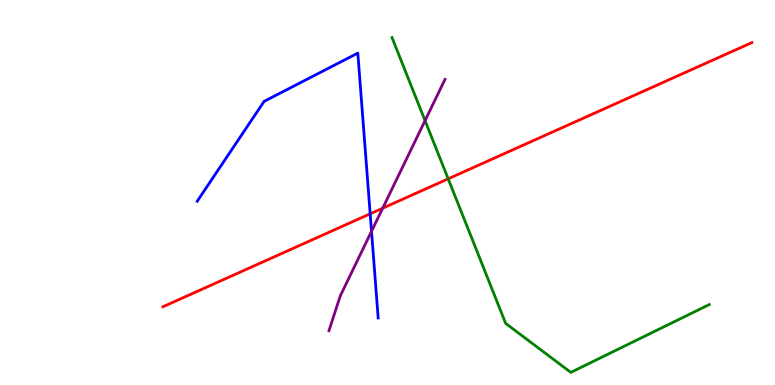[{'lines': ['blue', 'red'], 'intersections': [{'x': 4.78, 'y': 4.45}]}, {'lines': ['green', 'red'], 'intersections': [{'x': 5.78, 'y': 5.36}]}, {'lines': ['purple', 'red'], 'intersections': [{'x': 4.94, 'y': 4.59}]}, {'lines': ['blue', 'green'], 'intersections': []}, {'lines': ['blue', 'purple'], 'intersections': [{'x': 4.79, 'y': 3.99}]}, {'lines': ['green', 'purple'], 'intersections': [{'x': 5.48, 'y': 6.87}]}]